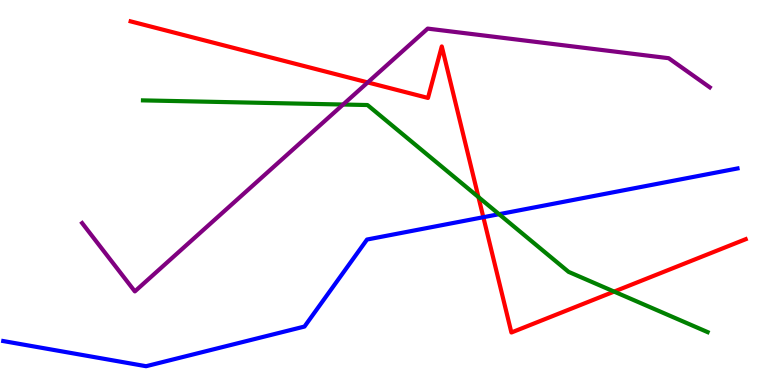[{'lines': ['blue', 'red'], 'intersections': [{'x': 6.24, 'y': 4.36}]}, {'lines': ['green', 'red'], 'intersections': [{'x': 6.17, 'y': 4.88}, {'x': 7.92, 'y': 2.43}]}, {'lines': ['purple', 'red'], 'intersections': [{'x': 4.74, 'y': 7.86}]}, {'lines': ['blue', 'green'], 'intersections': [{'x': 6.44, 'y': 4.44}]}, {'lines': ['blue', 'purple'], 'intersections': []}, {'lines': ['green', 'purple'], 'intersections': [{'x': 4.43, 'y': 7.29}]}]